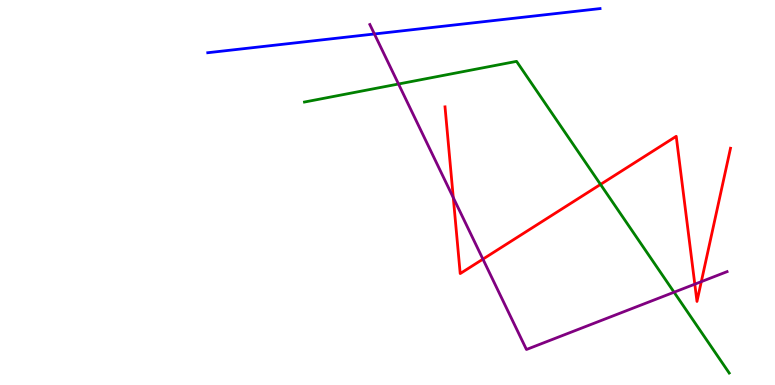[{'lines': ['blue', 'red'], 'intersections': []}, {'lines': ['green', 'red'], 'intersections': [{'x': 7.75, 'y': 5.21}]}, {'lines': ['purple', 'red'], 'intersections': [{'x': 5.85, 'y': 4.87}, {'x': 6.23, 'y': 3.27}, {'x': 8.97, 'y': 2.62}, {'x': 9.05, 'y': 2.68}]}, {'lines': ['blue', 'green'], 'intersections': []}, {'lines': ['blue', 'purple'], 'intersections': [{'x': 4.83, 'y': 9.12}]}, {'lines': ['green', 'purple'], 'intersections': [{'x': 5.14, 'y': 7.82}, {'x': 8.7, 'y': 2.41}]}]